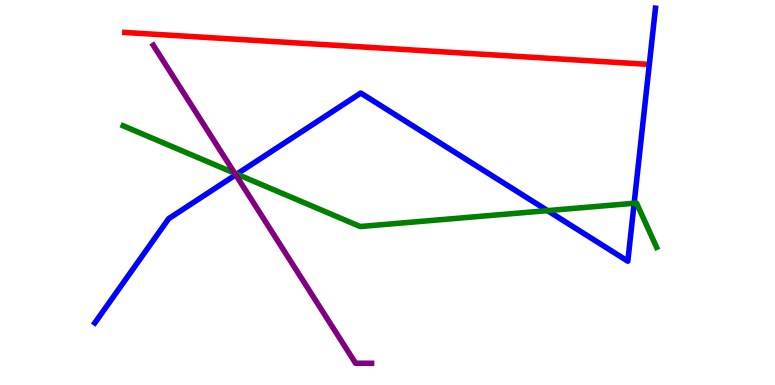[{'lines': ['blue', 'red'], 'intersections': []}, {'lines': ['green', 'red'], 'intersections': []}, {'lines': ['purple', 'red'], 'intersections': []}, {'lines': ['blue', 'green'], 'intersections': [{'x': 3.06, 'y': 5.48}, {'x': 7.06, 'y': 4.53}, {'x': 8.18, 'y': 4.72}]}, {'lines': ['blue', 'purple'], 'intersections': [{'x': 3.04, 'y': 5.46}]}, {'lines': ['green', 'purple'], 'intersections': [{'x': 3.03, 'y': 5.5}]}]